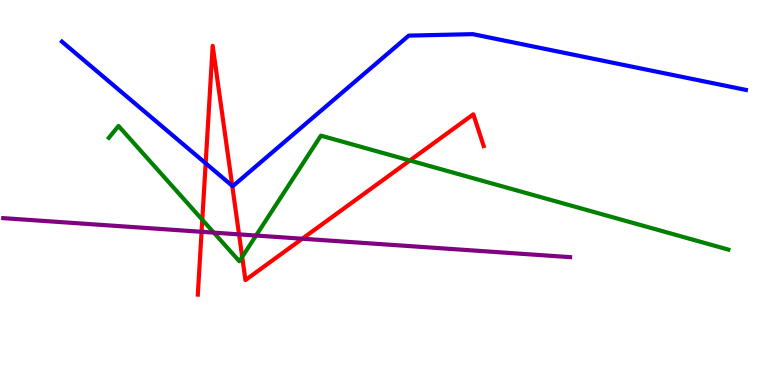[{'lines': ['blue', 'red'], 'intersections': [{'x': 2.65, 'y': 5.76}, {'x': 3.0, 'y': 5.17}]}, {'lines': ['green', 'red'], 'intersections': [{'x': 2.61, 'y': 4.29}, {'x': 3.13, 'y': 3.33}, {'x': 5.29, 'y': 5.83}]}, {'lines': ['purple', 'red'], 'intersections': [{'x': 2.6, 'y': 3.98}, {'x': 3.08, 'y': 3.91}, {'x': 3.9, 'y': 3.8}]}, {'lines': ['blue', 'green'], 'intersections': []}, {'lines': ['blue', 'purple'], 'intersections': []}, {'lines': ['green', 'purple'], 'intersections': [{'x': 2.76, 'y': 3.96}, {'x': 3.3, 'y': 3.88}]}]